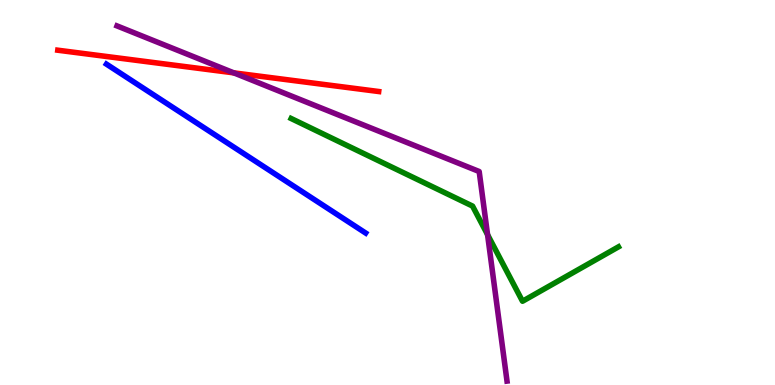[{'lines': ['blue', 'red'], 'intersections': []}, {'lines': ['green', 'red'], 'intersections': []}, {'lines': ['purple', 'red'], 'intersections': [{'x': 3.02, 'y': 8.11}]}, {'lines': ['blue', 'green'], 'intersections': []}, {'lines': ['blue', 'purple'], 'intersections': []}, {'lines': ['green', 'purple'], 'intersections': [{'x': 6.29, 'y': 3.9}]}]